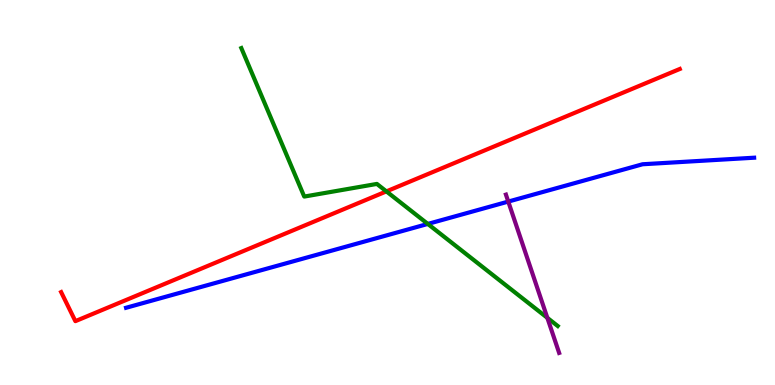[{'lines': ['blue', 'red'], 'intersections': []}, {'lines': ['green', 'red'], 'intersections': [{'x': 4.99, 'y': 5.03}]}, {'lines': ['purple', 'red'], 'intersections': []}, {'lines': ['blue', 'green'], 'intersections': [{'x': 5.52, 'y': 4.18}]}, {'lines': ['blue', 'purple'], 'intersections': [{'x': 6.56, 'y': 4.76}]}, {'lines': ['green', 'purple'], 'intersections': [{'x': 7.06, 'y': 1.74}]}]